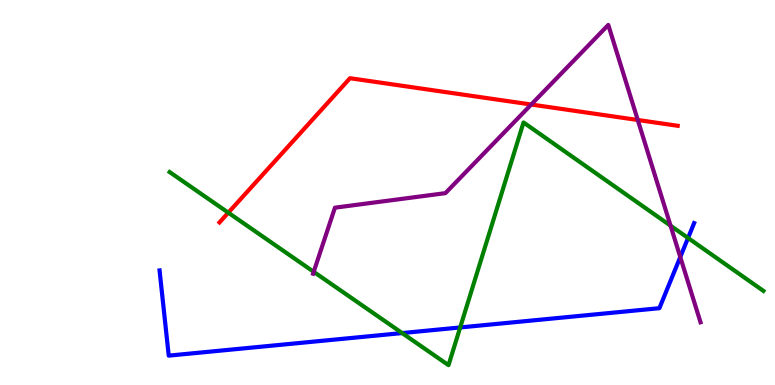[{'lines': ['blue', 'red'], 'intersections': []}, {'lines': ['green', 'red'], 'intersections': [{'x': 2.95, 'y': 4.48}]}, {'lines': ['purple', 'red'], 'intersections': [{'x': 6.85, 'y': 7.29}, {'x': 8.23, 'y': 6.88}]}, {'lines': ['blue', 'green'], 'intersections': [{'x': 5.19, 'y': 1.35}, {'x': 5.94, 'y': 1.49}, {'x': 8.88, 'y': 3.82}]}, {'lines': ['blue', 'purple'], 'intersections': [{'x': 8.78, 'y': 3.32}]}, {'lines': ['green', 'purple'], 'intersections': [{'x': 4.05, 'y': 2.94}, {'x': 8.65, 'y': 4.14}]}]